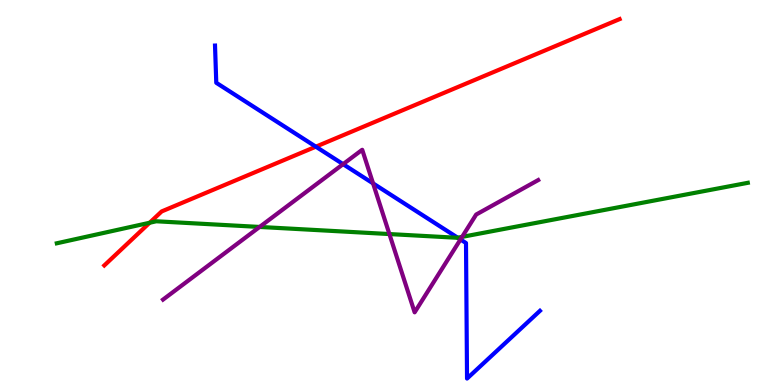[{'lines': ['blue', 'red'], 'intersections': [{'x': 4.08, 'y': 6.19}]}, {'lines': ['green', 'red'], 'intersections': [{'x': 1.93, 'y': 4.21}]}, {'lines': ['purple', 'red'], 'intersections': []}, {'lines': ['blue', 'green'], 'intersections': [{'x': 5.91, 'y': 3.83}]}, {'lines': ['blue', 'purple'], 'intersections': [{'x': 4.43, 'y': 5.74}, {'x': 4.81, 'y': 5.24}, {'x': 5.94, 'y': 3.78}]}, {'lines': ['green', 'purple'], 'intersections': [{'x': 3.35, 'y': 4.11}, {'x': 5.02, 'y': 3.92}, {'x': 5.96, 'y': 3.85}]}]